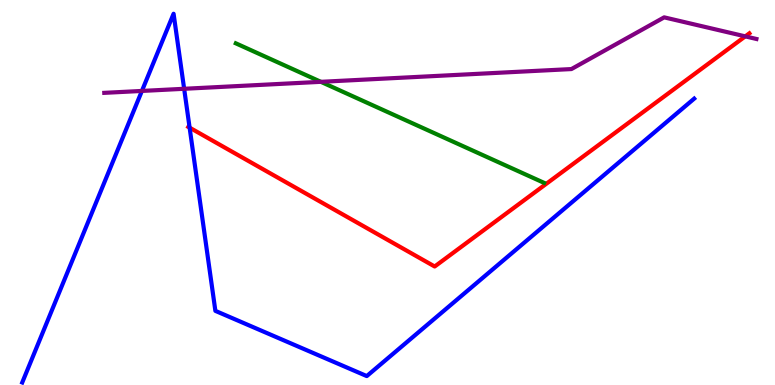[{'lines': ['blue', 'red'], 'intersections': [{'x': 2.45, 'y': 6.68}]}, {'lines': ['green', 'red'], 'intersections': []}, {'lines': ['purple', 'red'], 'intersections': [{'x': 9.62, 'y': 9.06}]}, {'lines': ['blue', 'green'], 'intersections': []}, {'lines': ['blue', 'purple'], 'intersections': [{'x': 1.83, 'y': 7.64}, {'x': 2.38, 'y': 7.69}]}, {'lines': ['green', 'purple'], 'intersections': [{'x': 4.14, 'y': 7.87}]}]